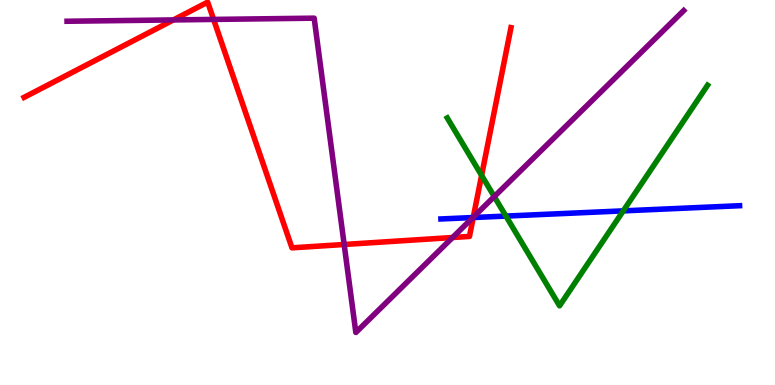[{'lines': ['blue', 'red'], 'intersections': [{'x': 6.11, 'y': 4.35}]}, {'lines': ['green', 'red'], 'intersections': [{'x': 6.21, 'y': 5.44}]}, {'lines': ['purple', 'red'], 'intersections': [{'x': 2.24, 'y': 9.48}, {'x': 2.76, 'y': 9.5}, {'x': 4.44, 'y': 3.65}, {'x': 5.84, 'y': 3.83}, {'x': 6.11, 'y': 4.36}]}, {'lines': ['blue', 'green'], 'intersections': [{'x': 6.53, 'y': 4.39}, {'x': 8.04, 'y': 4.52}]}, {'lines': ['blue', 'purple'], 'intersections': [{'x': 6.1, 'y': 4.35}]}, {'lines': ['green', 'purple'], 'intersections': [{'x': 6.38, 'y': 4.89}]}]